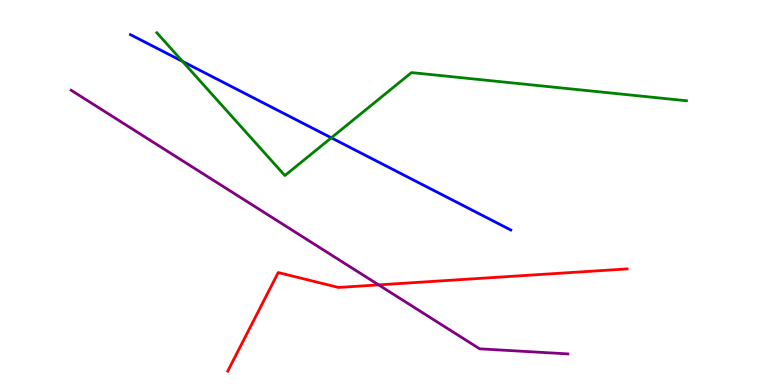[{'lines': ['blue', 'red'], 'intersections': []}, {'lines': ['green', 'red'], 'intersections': []}, {'lines': ['purple', 'red'], 'intersections': [{'x': 4.89, 'y': 2.6}]}, {'lines': ['blue', 'green'], 'intersections': [{'x': 2.35, 'y': 8.41}, {'x': 4.27, 'y': 6.42}]}, {'lines': ['blue', 'purple'], 'intersections': []}, {'lines': ['green', 'purple'], 'intersections': []}]